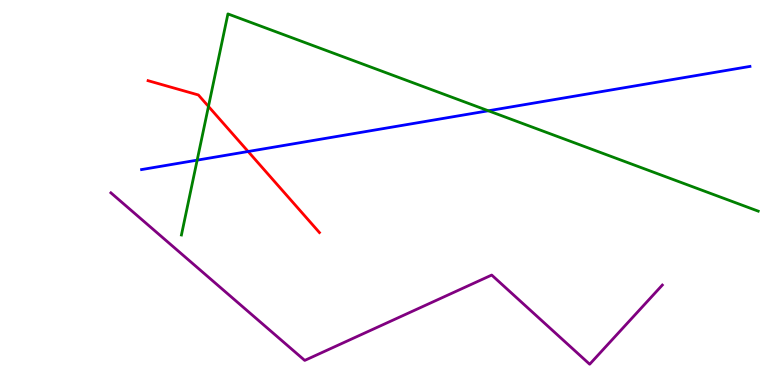[{'lines': ['blue', 'red'], 'intersections': [{'x': 3.2, 'y': 6.06}]}, {'lines': ['green', 'red'], 'intersections': [{'x': 2.69, 'y': 7.24}]}, {'lines': ['purple', 'red'], 'intersections': []}, {'lines': ['blue', 'green'], 'intersections': [{'x': 2.54, 'y': 5.84}, {'x': 6.3, 'y': 7.12}]}, {'lines': ['blue', 'purple'], 'intersections': []}, {'lines': ['green', 'purple'], 'intersections': []}]